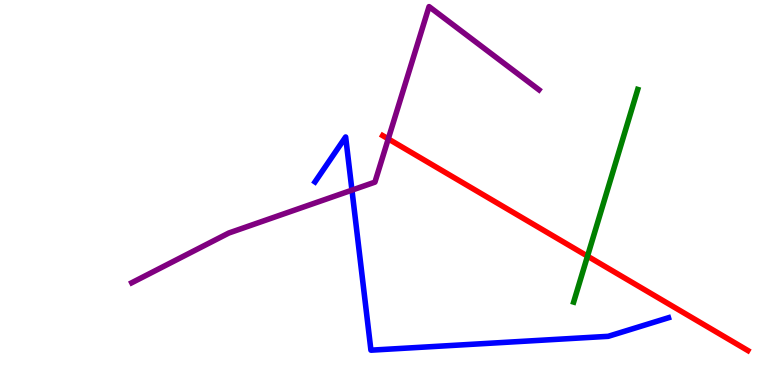[{'lines': ['blue', 'red'], 'intersections': []}, {'lines': ['green', 'red'], 'intersections': [{'x': 7.58, 'y': 3.35}]}, {'lines': ['purple', 'red'], 'intersections': [{'x': 5.01, 'y': 6.39}]}, {'lines': ['blue', 'green'], 'intersections': []}, {'lines': ['blue', 'purple'], 'intersections': [{'x': 4.54, 'y': 5.06}]}, {'lines': ['green', 'purple'], 'intersections': []}]